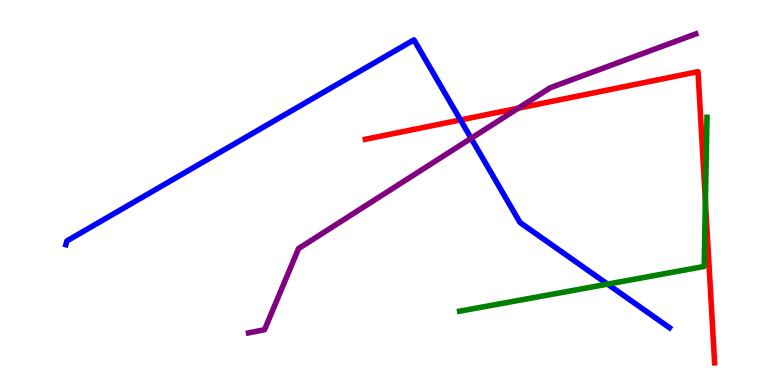[{'lines': ['blue', 'red'], 'intersections': [{'x': 5.94, 'y': 6.88}]}, {'lines': ['green', 'red'], 'intersections': [{'x': 9.1, 'y': 4.77}]}, {'lines': ['purple', 'red'], 'intersections': [{'x': 6.69, 'y': 7.19}]}, {'lines': ['blue', 'green'], 'intersections': [{'x': 7.84, 'y': 2.62}]}, {'lines': ['blue', 'purple'], 'intersections': [{'x': 6.08, 'y': 6.41}]}, {'lines': ['green', 'purple'], 'intersections': []}]